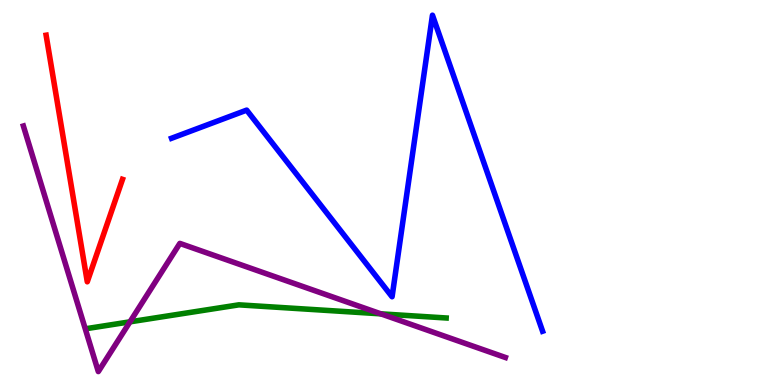[{'lines': ['blue', 'red'], 'intersections': []}, {'lines': ['green', 'red'], 'intersections': []}, {'lines': ['purple', 'red'], 'intersections': []}, {'lines': ['blue', 'green'], 'intersections': []}, {'lines': ['blue', 'purple'], 'intersections': []}, {'lines': ['green', 'purple'], 'intersections': [{'x': 1.68, 'y': 1.64}, {'x': 4.91, 'y': 1.85}]}]